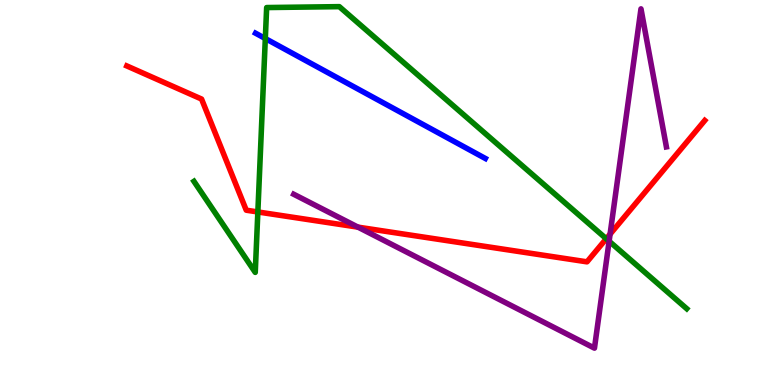[{'lines': ['blue', 'red'], 'intersections': []}, {'lines': ['green', 'red'], 'intersections': [{'x': 3.33, 'y': 4.49}, {'x': 7.82, 'y': 3.8}]}, {'lines': ['purple', 'red'], 'intersections': [{'x': 4.62, 'y': 4.1}, {'x': 7.87, 'y': 3.92}]}, {'lines': ['blue', 'green'], 'intersections': [{'x': 3.42, 'y': 9.0}]}, {'lines': ['blue', 'purple'], 'intersections': []}, {'lines': ['green', 'purple'], 'intersections': [{'x': 7.86, 'y': 3.73}]}]